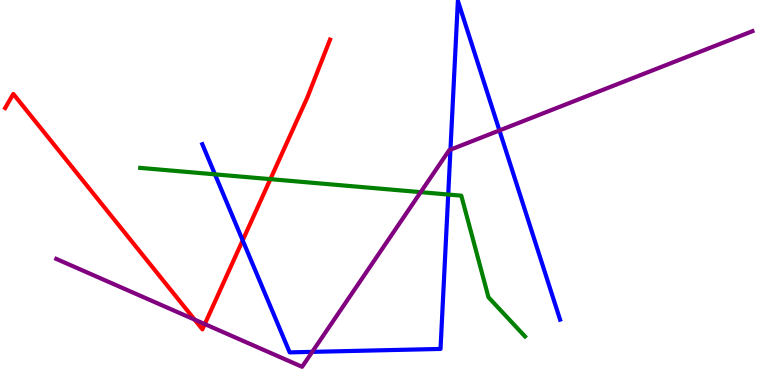[{'lines': ['blue', 'red'], 'intersections': [{'x': 3.13, 'y': 3.76}]}, {'lines': ['green', 'red'], 'intersections': [{'x': 3.49, 'y': 5.35}]}, {'lines': ['purple', 'red'], 'intersections': [{'x': 2.51, 'y': 1.7}, {'x': 2.64, 'y': 1.58}]}, {'lines': ['blue', 'green'], 'intersections': [{'x': 2.77, 'y': 5.47}, {'x': 5.78, 'y': 4.95}]}, {'lines': ['blue', 'purple'], 'intersections': [{'x': 4.03, 'y': 0.861}, {'x': 5.81, 'y': 6.11}, {'x': 6.44, 'y': 6.61}]}, {'lines': ['green', 'purple'], 'intersections': [{'x': 5.43, 'y': 5.01}]}]